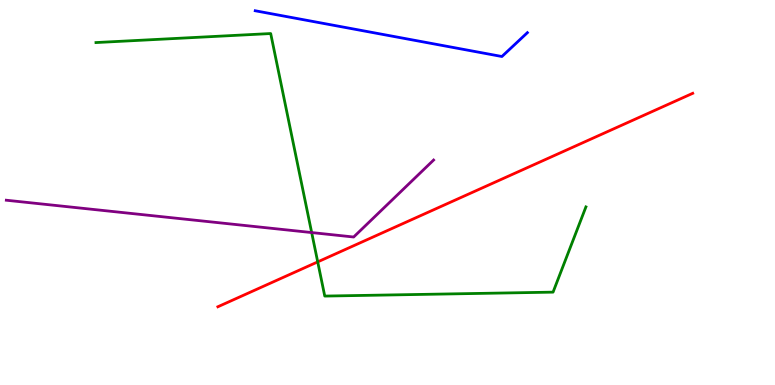[{'lines': ['blue', 'red'], 'intersections': []}, {'lines': ['green', 'red'], 'intersections': [{'x': 4.1, 'y': 3.2}]}, {'lines': ['purple', 'red'], 'intersections': []}, {'lines': ['blue', 'green'], 'intersections': []}, {'lines': ['blue', 'purple'], 'intersections': []}, {'lines': ['green', 'purple'], 'intersections': [{'x': 4.02, 'y': 3.96}]}]